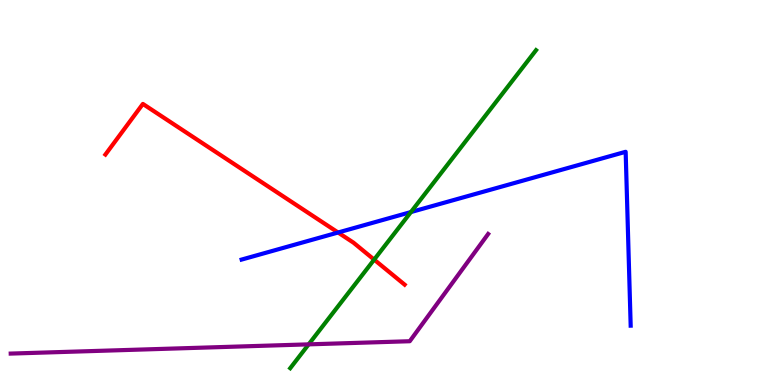[{'lines': ['blue', 'red'], 'intersections': [{'x': 4.36, 'y': 3.96}]}, {'lines': ['green', 'red'], 'intersections': [{'x': 4.83, 'y': 3.26}]}, {'lines': ['purple', 'red'], 'intersections': []}, {'lines': ['blue', 'green'], 'intersections': [{'x': 5.3, 'y': 4.49}]}, {'lines': ['blue', 'purple'], 'intersections': []}, {'lines': ['green', 'purple'], 'intersections': [{'x': 3.98, 'y': 1.06}]}]